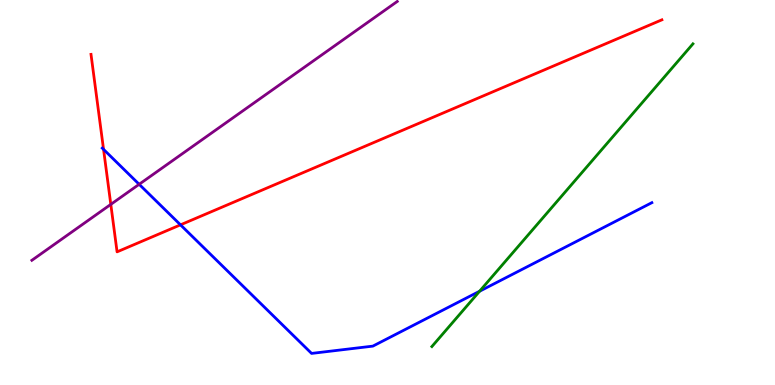[{'lines': ['blue', 'red'], 'intersections': [{'x': 1.34, 'y': 6.12}, {'x': 2.33, 'y': 4.16}]}, {'lines': ['green', 'red'], 'intersections': []}, {'lines': ['purple', 'red'], 'intersections': [{'x': 1.43, 'y': 4.69}]}, {'lines': ['blue', 'green'], 'intersections': [{'x': 6.19, 'y': 2.44}]}, {'lines': ['blue', 'purple'], 'intersections': [{'x': 1.8, 'y': 5.21}]}, {'lines': ['green', 'purple'], 'intersections': []}]